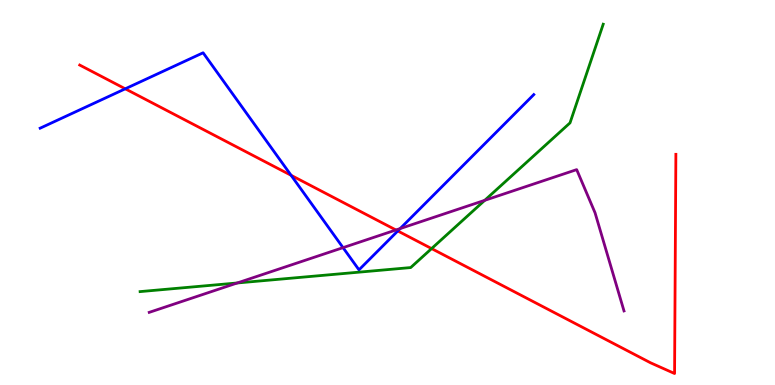[{'lines': ['blue', 'red'], 'intersections': [{'x': 1.62, 'y': 7.69}, {'x': 3.76, 'y': 5.45}, {'x': 5.13, 'y': 4.0}]}, {'lines': ['green', 'red'], 'intersections': [{'x': 5.57, 'y': 3.54}]}, {'lines': ['purple', 'red'], 'intersections': [{'x': 5.11, 'y': 4.03}]}, {'lines': ['blue', 'green'], 'intersections': []}, {'lines': ['blue', 'purple'], 'intersections': [{'x': 4.43, 'y': 3.57}, {'x': 5.16, 'y': 4.06}]}, {'lines': ['green', 'purple'], 'intersections': [{'x': 3.06, 'y': 2.65}, {'x': 6.25, 'y': 4.8}]}]